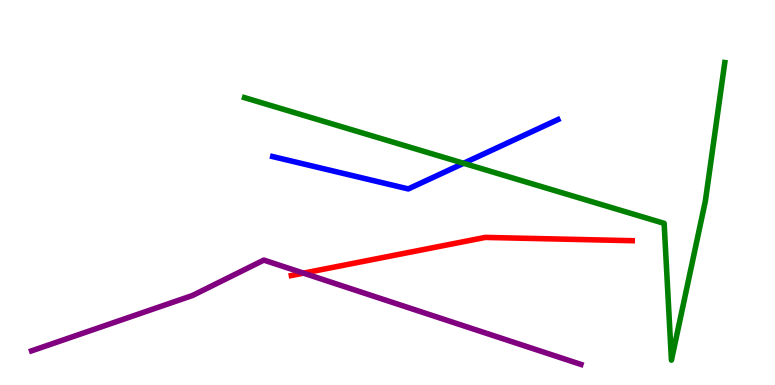[{'lines': ['blue', 'red'], 'intersections': []}, {'lines': ['green', 'red'], 'intersections': []}, {'lines': ['purple', 'red'], 'intersections': [{'x': 3.92, 'y': 2.91}]}, {'lines': ['blue', 'green'], 'intersections': [{'x': 5.98, 'y': 5.76}]}, {'lines': ['blue', 'purple'], 'intersections': []}, {'lines': ['green', 'purple'], 'intersections': []}]